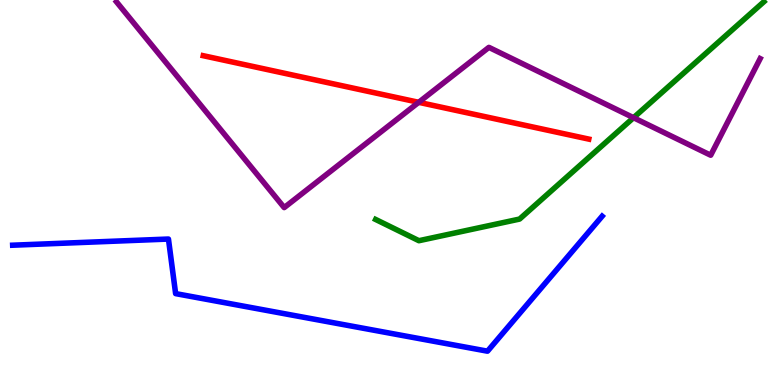[{'lines': ['blue', 'red'], 'intersections': []}, {'lines': ['green', 'red'], 'intersections': []}, {'lines': ['purple', 'red'], 'intersections': [{'x': 5.4, 'y': 7.34}]}, {'lines': ['blue', 'green'], 'intersections': []}, {'lines': ['blue', 'purple'], 'intersections': []}, {'lines': ['green', 'purple'], 'intersections': [{'x': 8.17, 'y': 6.94}]}]